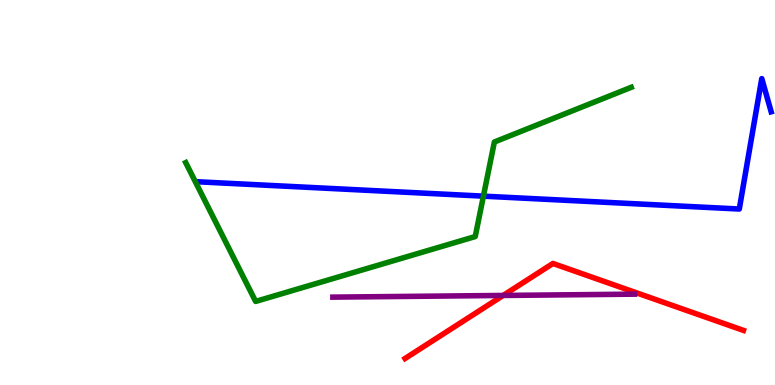[{'lines': ['blue', 'red'], 'intersections': []}, {'lines': ['green', 'red'], 'intersections': []}, {'lines': ['purple', 'red'], 'intersections': [{'x': 6.49, 'y': 2.33}]}, {'lines': ['blue', 'green'], 'intersections': [{'x': 6.24, 'y': 4.91}]}, {'lines': ['blue', 'purple'], 'intersections': []}, {'lines': ['green', 'purple'], 'intersections': []}]